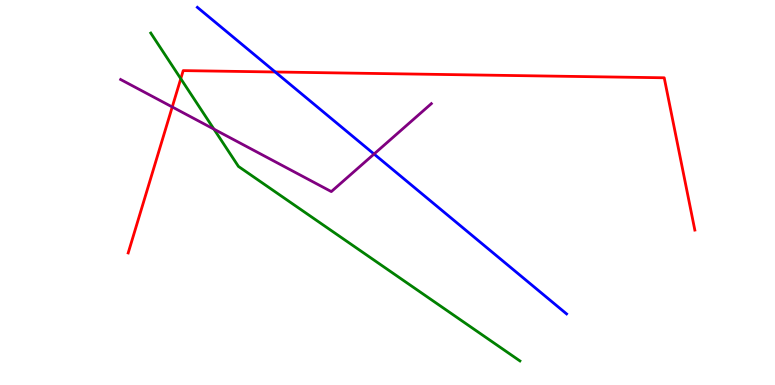[{'lines': ['blue', 'red'], 'intersections': [{'x': 3.55, 'y': 8.13}]}, {'lines': ['green', 'red'], 'intersections': [{'x': 2.33, 'y': 7.96}]}, {'lines': ['purple', 'red'], 'intersections': [{'x': 2.22, 'y': 7.22}]}, {'lines': ['blue', 'green'], 'intersections': []}, {'lines': ['blue', 'purple'], 'intersections': [{'x': 4.83, 'y': 6.0}]}, {'lines': ['green', 'purple'], 'intersections': [{'x': 2.76, 'y': 6.65}]}]